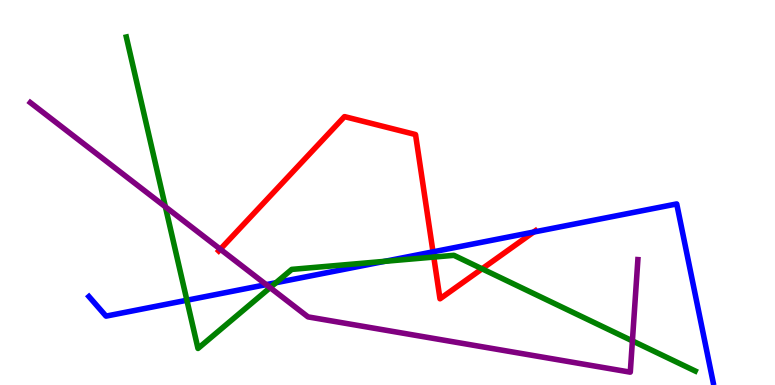[{'lines': ['blue', 'red'], 'intersections': [{'x': 5.59, 'y': 3.46}, {'x': 6.89, 'y': 3.97}]}, {'lines': ['green', 'red'], 'intersections': [{'x': 5.6, 'y': 3.32}, {'x': 6.22, 'y': 3.02}]}, {'lines': ['purple', 'red'], 'intersections': [{'x': 2.84, 'y': 3.53}]}, {'lines': ['blue', 'green'], 'intersections': [{'x': 2.41, 'y': 2.2}, {'x': 3.56, 'y': 2.66}, {'x': 4.97, 'y': 3.21}]}, {'lines': ['blue', 'purple'], 'intersections': [{'x': 3.44, 'y': 2.61}]}, {'lines': ['green', 'purple'], 'intersections': [{'x': 2.13, 'y': 4.63}, {'x': 3.49, 'y': 2.53}, {'x': 8.16, 'y': 1.15}]}]